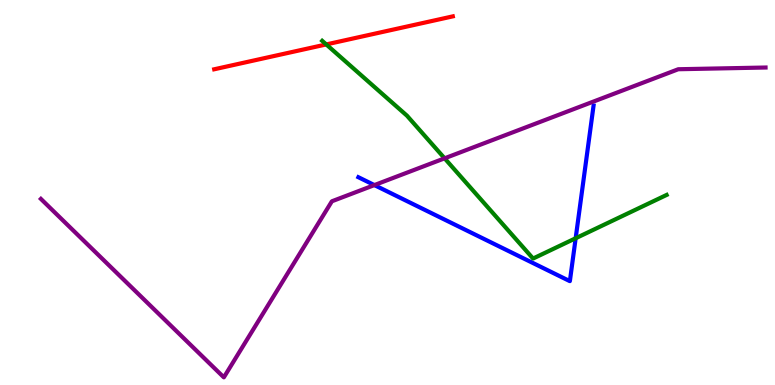[{'lines': ['blue', 'red'], 'intersections': []}, {'lines': ['green', 'red'], 'intersections': [{'x': 4.21, 'y': 8.85}]}, {'lines': ['purple', 'red'], 'intersections': []}, {'lines': ['blue', 'green'], 'intersections': [{'x': 7.43, 'y': 3.81}]}, {'lines': ['blue', 'purple'], 'intersections': [{'x': 4.83, 'y': 5.19}]}, {'lines': ['green', 'purple'], 'intersections': [{'x': 5.74, 'y': 5.89}]}]